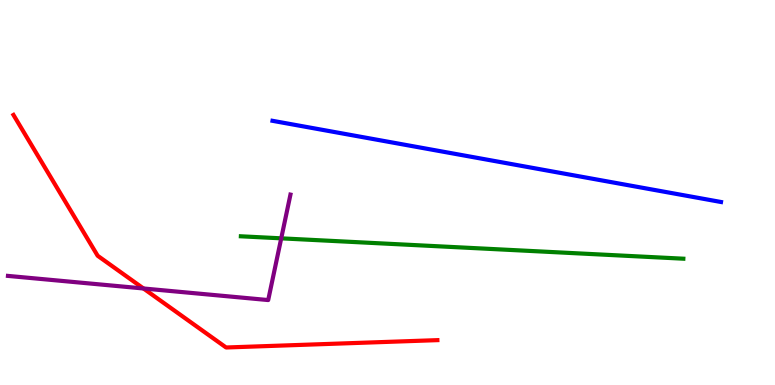[{'lines': ['blue', 'red'], 'intersections': []}, {'lines': ['green', 'red'], 'intersections': []}, {'lines': ['purple', 'red'], 'intersections': [{'x': 1.85, 'y': 2.51}]}, {'lines': ['blue', 'green'], 'intersections': []}, {'lines': ['blue', 'purple'], 'intersections': []}, {'lines': ['green', 'purple'], 'intersections': [{'x': 3.63, 'y': 3.81}]}]